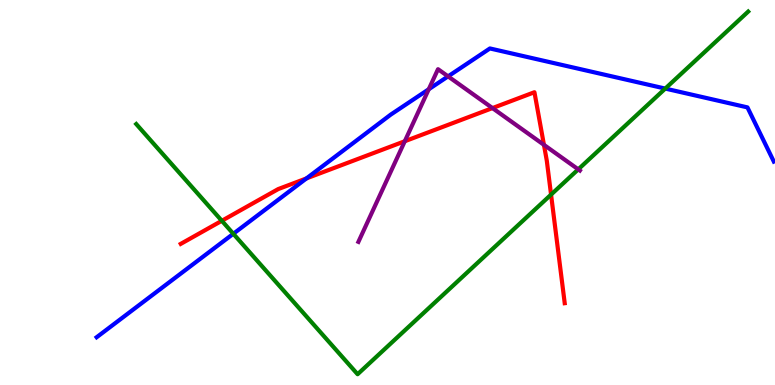[{'lines': ['blue', 'red'], 'intersections': [{'x': 3.95, 'y': 5.37}]}, {'lines': ['green', 'red'], 'intersections': [{'x': 2.86, 'y': 4.27}, {'x': 7.11, 'y': 4.95}]}, {'lines': ['purple', 'red'], 'intersections': [{'x': 5.22, 'y': 6.33}, {'x': 6.35, 'y': 7.19}, {'x': 7.02, 'y': 6.24}]}, {'lines': ['blue', 'green'], 'intersections': [{'x': 3.01, 'y': 3.93}, {'x': 8.58, 'y': 7.7}]}, {'lines': ['blue', 'purple'], 'intersections': [{'x': 5.53, 'y': 7.68}, {'x': 5.78, 'y': 8.02}]}, {'lines': ['green', 'purple'], 'intersections': [{'x': 7.46, 'y': 5.6}]}]